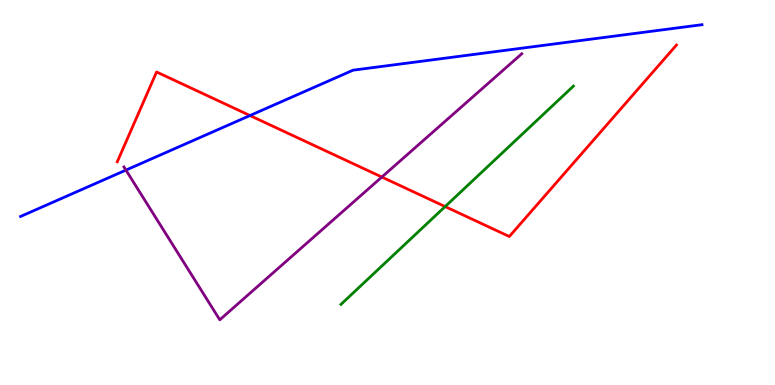[{'lines': ['blue', 'red'], 'intersections': [{'x': 3.23, 'y': 7.0}]}, {'lines': ['green', 'red'], 'intersections': [{'x': 5.74, 'y': 4.63}]}, {'lines': ['purple', 'red'], 'intersections': [{'x': 4.93, 'y': 5.4}]}, {'lines': ['blue', 'green'], 'intersections': []}, {'lines': ['blue', 'purple'], 'intersections': [{'x': 1.62, 'y': 5.58}]}, {'lines': ['green', 'purple'], 'intersections': []}]